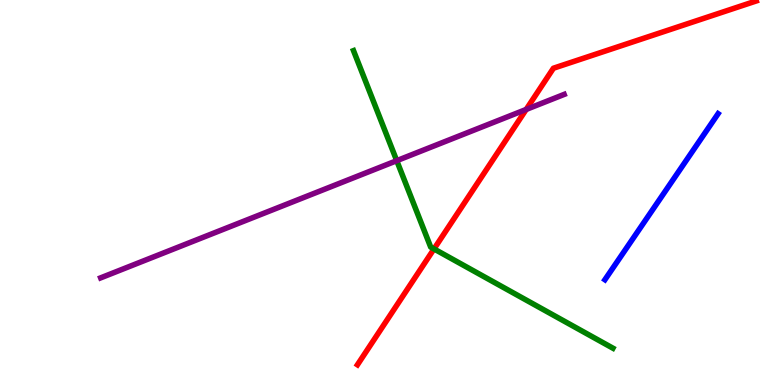[{'lines': ['blue', 'red'], 'intersections': []}, {'lines': ['green', 'red'], 'intersections': [{'x': 5.6, 'y': 3.53}]}, {'lines': ['purple', 'red'], 'intersections': [{'x': 6.79, 'y': 7.16}]}, {'lines': ['blue', 'green'], 'intersections': []}, {'lines': ['blue', 'purple'], 'intersections': []}, {'lines': ['green', 'purple'], 'intersections': [{'x': 5.12, 'y': 5.83}]}]